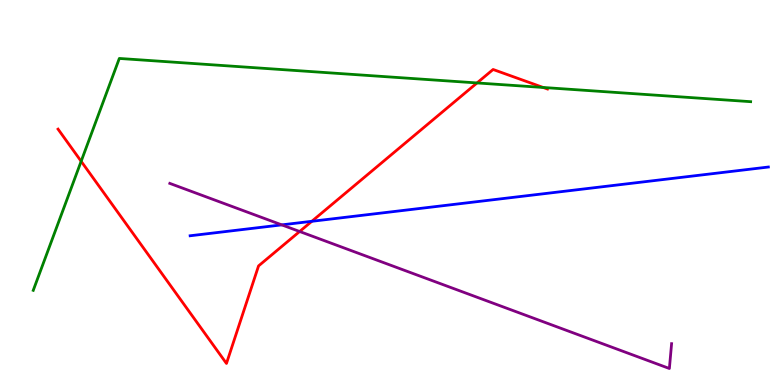[{'lines': ['blue', 'red'], 'intersections': [{'x': 4.02, 'y': 4.25}]}, {'lines': ['green', 'red'], 'intersections': [{'x': 1.05, 'y': 5.81}, {'x': 6.16, 'y': 7.85}, {'x': 7.01, 'y': 7.73}]}, {'lines': ['purple', 'red'], 'intersections': [{'x': 3.87, 'y': 3.99}]}, {'lines': ['blue', 'green'], 'intersections': []}, {'lines': ['blue', 'purple'], 'intersections': [{'x': 3.64, 'y': 4.16}]}, {'lines': ['green', 'purple'], 'intersections': []}]